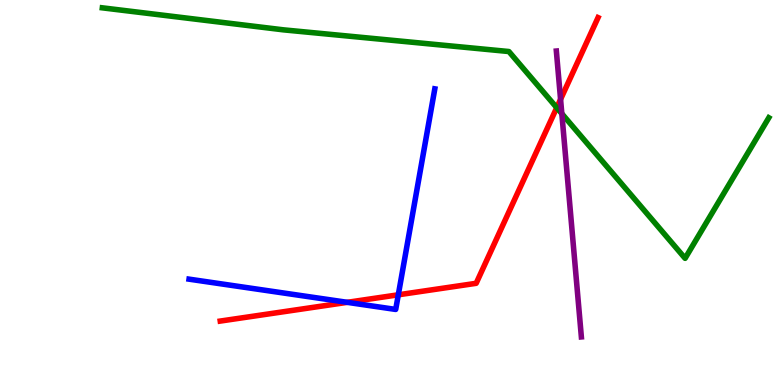[{'lines': ['blue', 'red'], 'intersections': [{'x': 4.48, 'y': 2.15}, {'x': 5.14, 'y': 2.34}]}, {'lines': ['green', 'red'], 'intersections': [{'x': 7.18, 'y': 7.2}]}, {'lines': ['purple', 'red'], 'intersections': [{'x': 7.23, 'y': 7.42}]}, {'lines': ['blue', 'green'], 'intersections': []}, {'lines': ['blue', 'purple'], 'intersections': []}, {'lines': ['green', 'purple'], 'intersections': [{'x': 7.25, 'y': 7.05}]}]